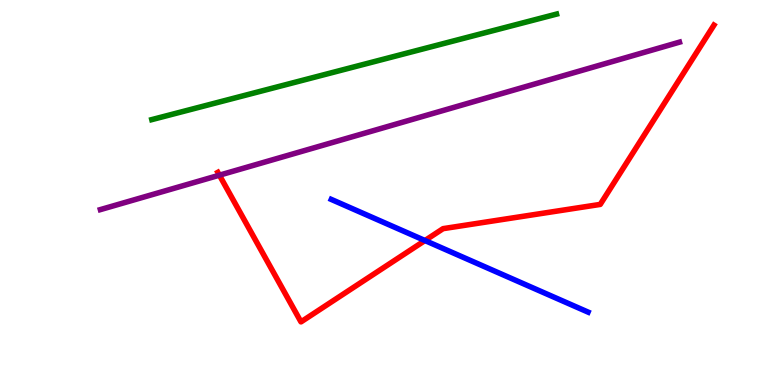[{'lines': ['blue', 'red'], 'intersections': [{'x': 5.48, 'y': 3.75}]}, {'lines': ['green', 'red'], 'intersections': []}, {'lines': ['purple', 'red'], 'intersections': [{'x': 2.83, 'y': 5.45}]}, {'lines': ['blue', 'green'], 'intersections': []}, {'lines': ['blue', 'purple'], 'intersections': []}, {'lines': ['green', 'purple'], 'intersections': []}]